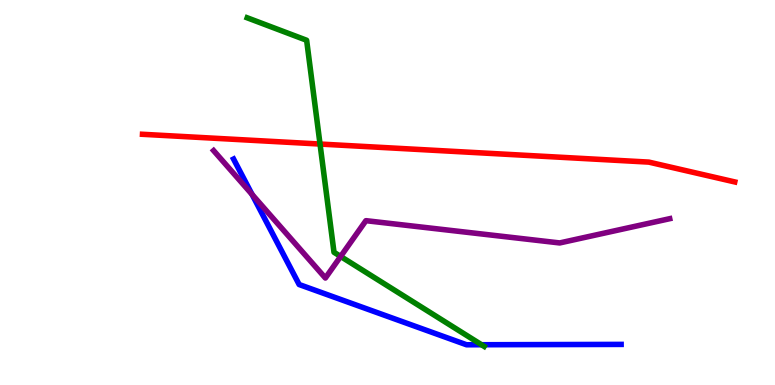[{'lines': ['blue', 'red'], 'intersections': []}, {'lines': ['green', 'red'], 'intersections': [{'x': 4.13, 'y': 6.26}]}, {'lines': ['purple', 'red'], 'intersections': []}, {'lines': ['blue', 'green'], 'intersections': [{'x': 6.21, 'y': 1.05}]}, {'lines': ['blue', 'purple'], 'intersections': [{'x': 3.25, 'y': 4.95}]}, {'lines': ['green', 'purple'], 'intersections': [{'x': 4.4, 'y': 3.34}]}]